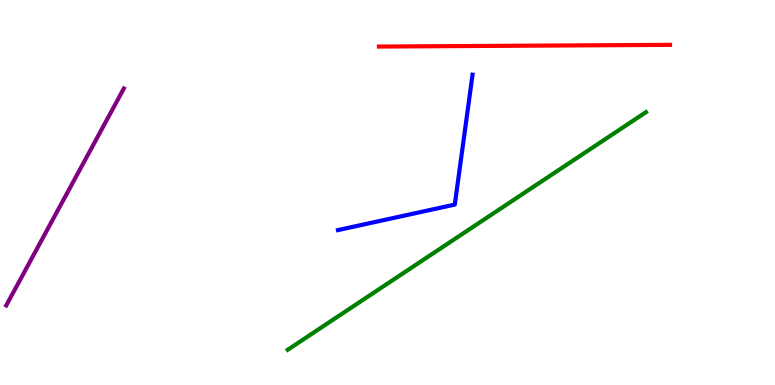[{'lines': ['blue', 'red'], 'intersections': []}, {'lines': ['green', 'red'], 'intersections': []}, {'lines': ['purple', 'red'], 'intersections': []}, {'lines': ['blue', 'green'], 'intersections': []}, {'lines': ['blue', 'purple'], 'intersections': []}, {'lines': ['green', 'purple'], 'intersections': []}]